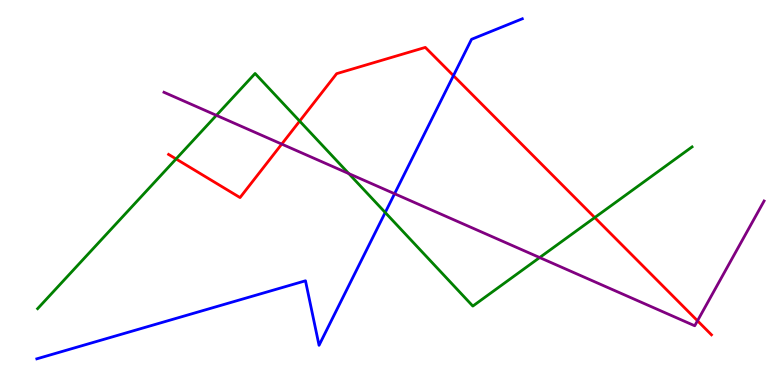[{'lines': ['blue', 'red'], 'intersections': [{'x': 5.85, 'y': 8.04}]}, {'lines': ['green', 'red'], 'intersections': [{'x': 2.27, 'y': 5.87}, {'x': 3.87, 'y': 6.85}, {'x': 7.67, 'y': 4.35}]}, {'lines': ['purple', 'red'], 'intersections': [{'x': 3.64, 'y': 6.26}, {'x': 9.0, 'y': 1.67}]}, {'lines': ['blue', 'green'], 'intersections': [{'x': 4.97, 'y': 4.48}]}, {'lines': ['blue', 'purple'], 'intersections': [{'x': 5.09, 'y': 4.97}]}, {'lines': ['green', 'purple'], 'intersections': [{'x': 2.79, 'y': 7.0}, {'x': 4.5, 'y': 5.49}, {'x': 6.96, 'y': 3.31}]}]